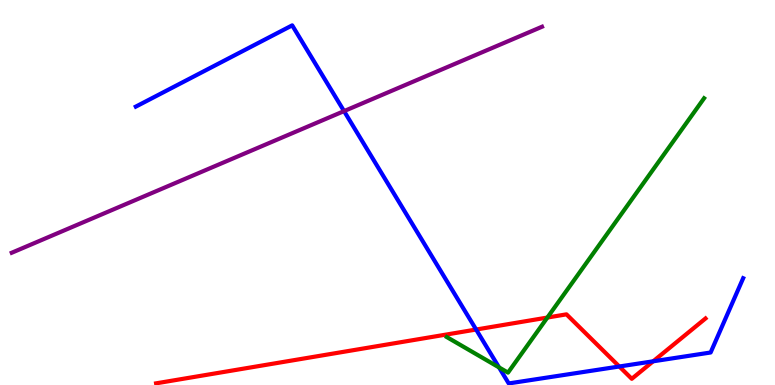[{'lines': ['blue', 'red'], 'intersections': [{'x': 6.14, 'y': 1.44}, {'x': 7.99, 'y': 0.481}, {'x': 8.43, 'y': 0.615}]}, {'lines': ['green', 'red'], 'intersections': [{'x': 7.06, 'y': 1.75}]}, {'lines': ['purple', 'red'], 'intersections': []}, {'lines': ['blue', 'green'], 'intersections': [{'x': 6.44, 'y': 0.457}]}, {'lines': ['blue', 'purple'], 'intersections': [{'x': 4.44, 'y': 7.11}]}, {'lines': ['green', 'purple'], 'intersections': []}]